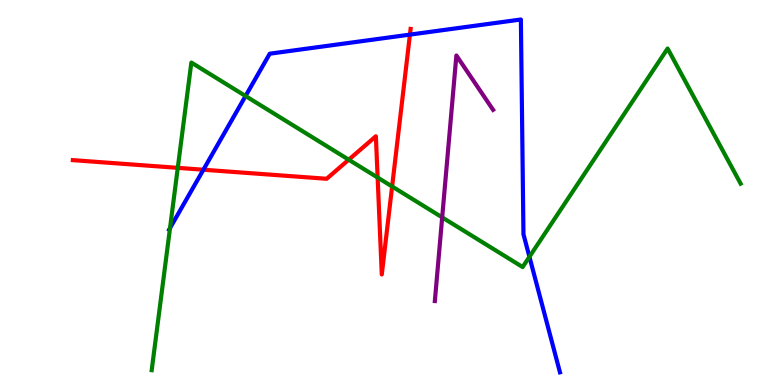[{'lines': ['blue', 'red'], 'intersections': [{'x': 2.62, 'y': 5.59}, {'x': 5.29, 'y': 9.1}]}, {'lines': ['green', 'red'], 'intersections': [{'x': 2.29, 'y': 5.64}, {'x': 4.5, 'y': 5.85}, {'x': 4.87, 'y': 5.39}, {'x': 5.06, 'y': 5.16}]}, {'lines': ['purple', 'red'], 'intersections': []}, {'lines': ['blue', 'green'], 'intersections': [{'x': 2.19, 'y': 4.08}, {'x': 3.17, 'y': 7.51}, {'x': 6.83, 'y': 3.33}]}, {'lines': ['blue', 'purple'], 'intersections': []}, {'lines': ['green', 'purple'], 'intersections': [{'x': 5.71, 'y': 4.35}]}]